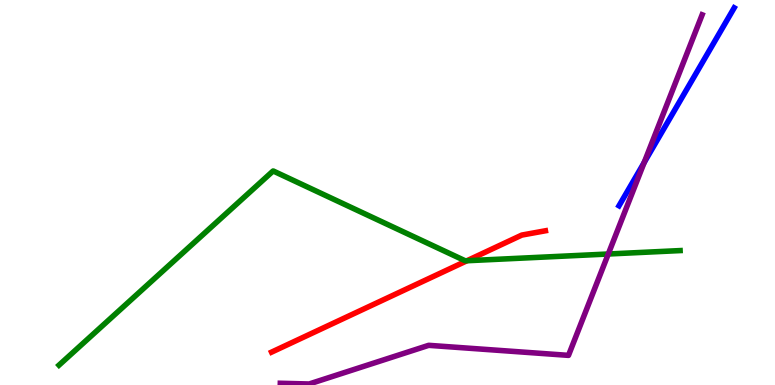[{'lines': ['blue', 'red'], 'intersections': []}, {'lines': ['green', 'red'], 'intersections': [{'x': 6.03, 'y': 3.23}]}, {'lines': ['purple', 'red'], 'intersections': []}, {'lines': ['blue', 'green'], 'intersections': []}, {'lines': ['blue', 'purple'], 'intersections': [{'x': 8.31, 'y': 5.78}]}, {'lines': ['green', 'purple'], 'intersections': [{'x': 7.85, 'y': 3.4}]}]